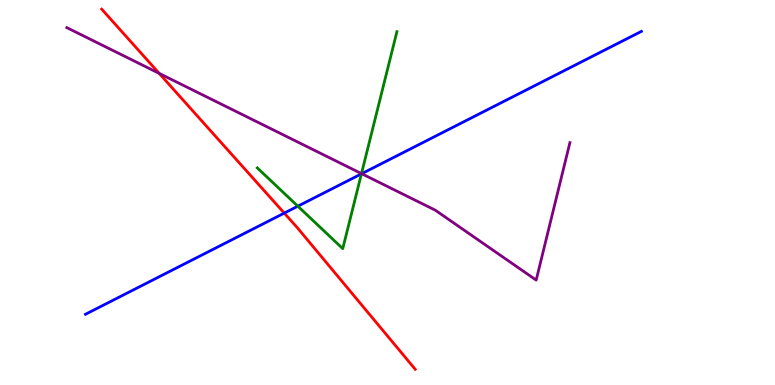[{'lines': ['blue', 'red'], 'intersections': [{'x': 3.67, 'y': 4.46}]}, {'lines': ['green', 'red'], 'intersections': []}, {'lines': ['purple', 'red'], 'intersections': [{'x': 2.05, 'y': 8.09}]}, {'lines': ['blue', 'green'], 'intersections': [{'x': 3.84, 'y': 4.64}, {'x': 4.66, 'y': 5.48}]}, {'lines': ['blue', 'purple'], 'intersections': [{'x': 4.67, 'y': 5.49}]}, {'lines': ['green', 'purple'], 'intersections': [{'x': 4.66, 'y': 5.49}]}]